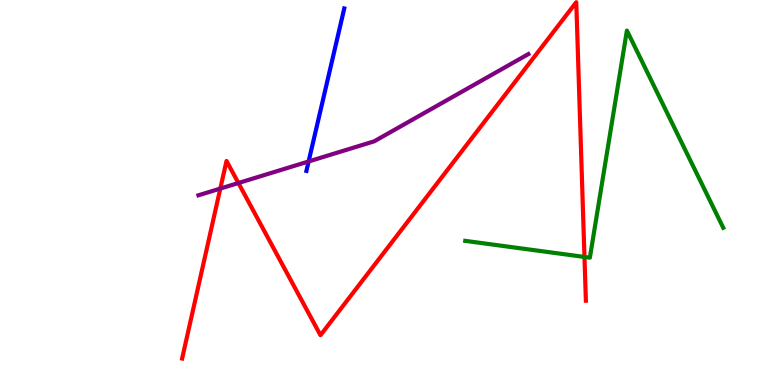[{'lines': ['blue', 'red'], 'intersections': []}, {'lines': ['green', 'red'], 'intersections': [{'x': 7.54, 'y': 3.33}]}, {'lines': ['purple', 'red'], 'intersections': [{'x': 2.84, 'y': 5.1}, {'x': 3.08, 'y': 5.25}]}, {'lines': ['blue', 'green'], 'intersections': []}, {'lines': ['blue', 'purple'], 'intersections': [{'x': 3.98, 'y': 5.81}]}, {'lines': ['green', 'purple'], 'intersections': []}]